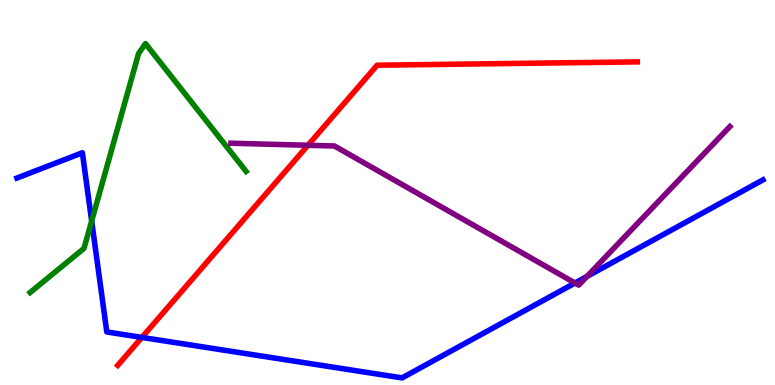[{'lines': ['blue', 'red'], 'intersections': [{'x': 1.83, 'y': 1.24}]}, {'lines': ['green', 'red'], 'intersections': []}, {'lines': ['purple', 'red'], 'intersections': [{'x': 3.97, 'y': 6.23}]}, {'lines': ['blue', 'green'], 'intersections': [{'x': 1.18, 'y': 4.26}]}, {'lines': ['blue', 'purple'], 'intersections': [{'x': 7.42, 'y': 2.65}, {'x': 7.57, 'y': 2.82}]}, {'lines': ['green', 'purple'], 'intersections': []}]